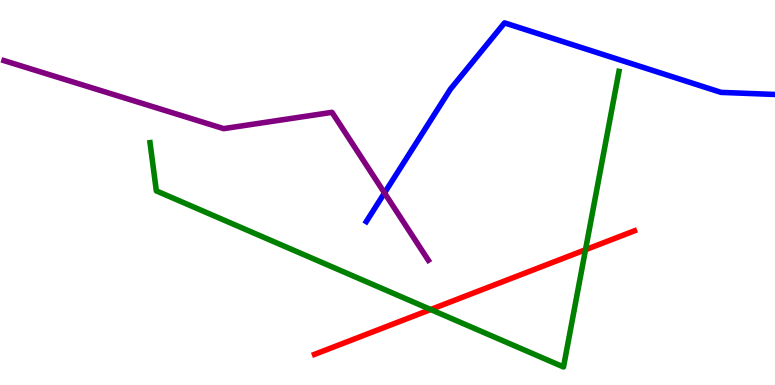[{'lines': ['blue', 'red'], 'intersections': []}, {'lines': ['green', 'red'], 'intersections': [{'x': 5.56, 'y': 1.96}, {'x': 7.55, 'y': 3.51}]}, {'lines': ['purple', 'red'], 'intersections': []}, {'lines': ['blue', 'green'], 'intersections': []}, {'lines': ['blue', 'purple'], 'intersections': [{'x': 4.96, 'y': 4.99}]}, {'lines': ['green', 'purple'], 'intersections': []}]